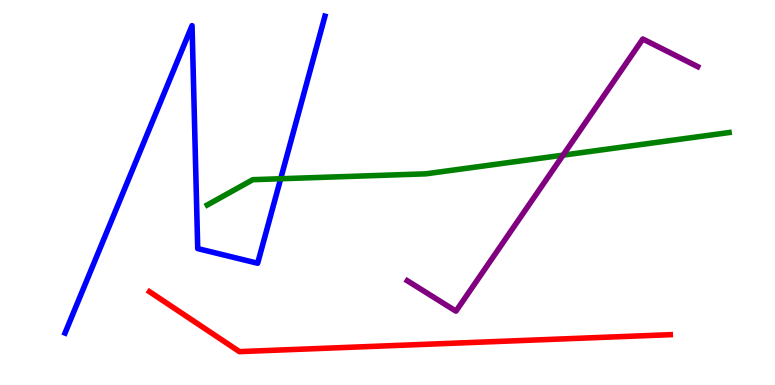[{'lines': ['blue', 'red'], 'intersections': []}, {'lines': ['green', 'red'], 'intersections': []}, {'lines': ['purple', 'red'], 'intersections': []}, {'lines': ['blue', 'green'], 'intersections': [{'x': 3.62, 'y': 5.36}]}, {'lines': ['blue', 'purple'], 'intersections': []}, {'lines': ['green', 'purple'], 'intersections': [{'x': 7.27, 'y': 5.97}]}]